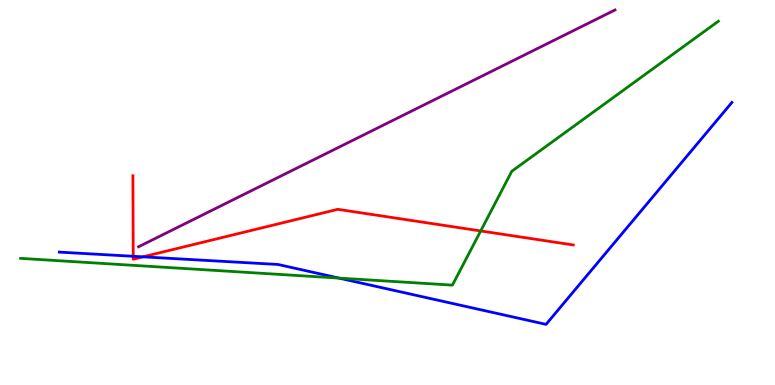[{'lines': ['blue', 'red'], 'intersections': [{'x': 1.72, 'y': 3.34}, {'x': 1.84, 'y': 3.33}]}, {'lines': ['green', 'red'], 'intersections': [{'x': 6.2, 'y': 4.0}]}, {'lines': ['purple', 'red'], 'intersections': []}, {'lines': ['blue', 'green'], 'intersections': [{'x': 4.37, 'y': 2.78}]}, {'lines': ['blue', 'purple'], 'intersections': []}, {'lines': ['green', 'purple'], 'intersections': []}]